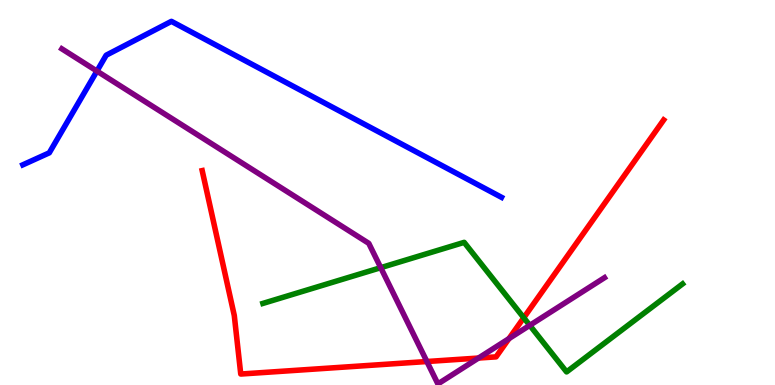[{'lines': ['blue', 'red'], 'intersections': []}, {'lines': ['green', 'red'], 'intersections': [{'x': 6.76, 'y': 1.75}]}, {'lines': ['purple', 'red'], 'intersections': [{'x': 5.51, 'y': 0.61}, {'x': 6.17, 'y': 0.7}, {'x': 6.57, 'y': 1.21}]}, {'lines': ['blue', 'green'], 'intersections': []}, {'lines': ['blue', 'purple'], 'intersections': [{'x': 1.25, 'y': 8.15}]}, {'lines': ['green', 'purple'], 'intersections': [{'x': 4.91, 'y': 3.05}, {'x': 6.84, 'y': 1.55}]}]